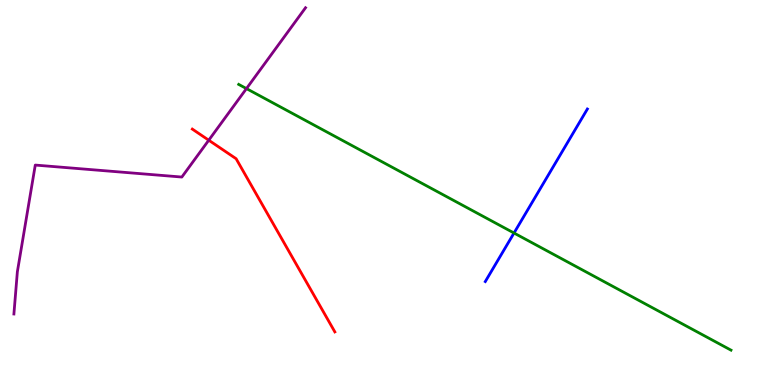[{'lines': ['blue', 'red'], 'intersections': []}, {'lines': ['green', 'red'], 'intersections': []}, {'lines': ['purple', 'red'], 'intersections': [{'x': 2.69, 'y': 6.36}]}, {'lines': ['blue', 'green'], 'intersections': [{'x': 6.63, 'y': 3.95}]}, {'lines': ['blue', 'purple'], 'intersections': []}, {'lines': ['green', 'purple'], 'intersections': [{'x': 3.18, 'y': 7.7}]}]